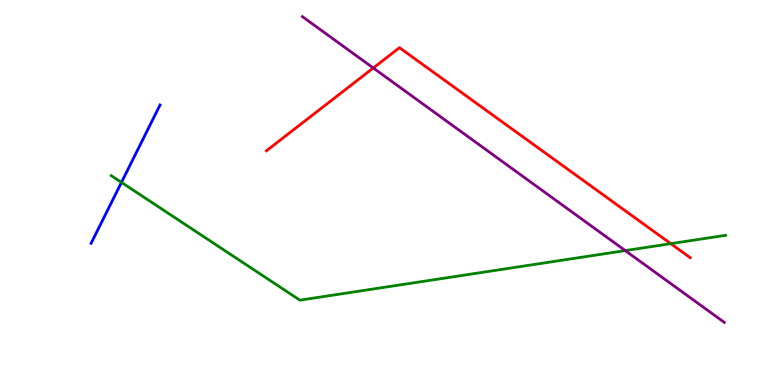[{'lines': ['blue', 'red'], 'intersections': []}, {'lines': ['green', 'red'], 'intersections': [{'x': 8.66, 'y': 3.67}]}, {'lines': ['purple', 'red'], 'intersections': [{'x': 4.82, 'y': 8.23}]}, {'lines': ['blue', 'green'], 'intersections': [{'x': 1.57, 'y': 5.26}]}, {'lines': ['blue', 'purple'], 'intersections': []}, {'lines': ['green', 'purple'], 'intersections': [{'x': 8.07, 'y': 3.49}]}]